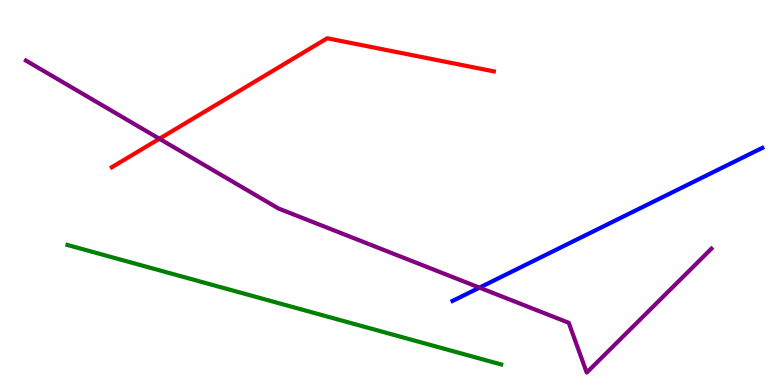[{'lines': ['blue', 'red'], 'intersections': []}, {'lines': ['green', 'red'], 'intersections': []}, {'lines': ['purple', 'red'], 'intersections': [{'x': 2.06, 'y': 6.4}]}, {'lines': ['blue', 'green'], 'intersections': []}, {'lines': ['blue', 'purple'], 'intersections': [{'x': 6.19, 'y': 2.53}]}, {'lines': ['green', 'purple'], 'intersections': []}]